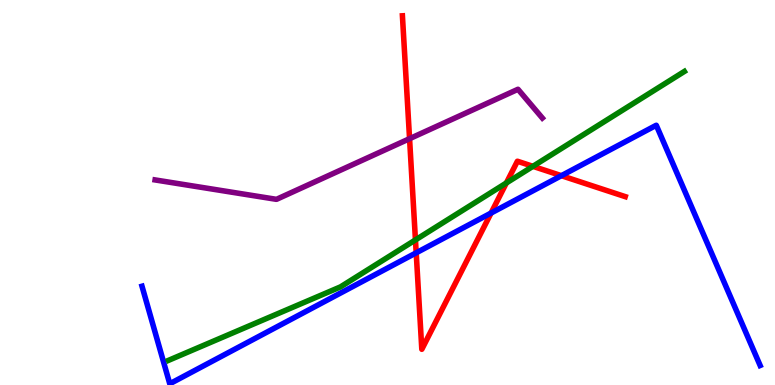[{'lines': ['blue', 'red'], 'intersections': [{'x': 5.37, 'y': 3.43}, {'x': 6.34, 'y': 4.47}, {'x': 7.24, 'y': 5.44}]}, {'lines': ['green', 'red'], 'intersections': [{'x': 5.36, 'y': 3.77}, {'x': 6.53, 'y': 5.25}, {'x': 6.88, 'y': 5.68}]}, {'lines': ['purple', 'red'], 'intersections': [{'x': 5.28, 'y': 6.4}]}, {'lines': ['blue', 'green'], 'intersections': []}, {'lines': ['blue', 'purple'], 'intersections': []}, {'lines': ['green', 'purple'], 'intersections': []}]